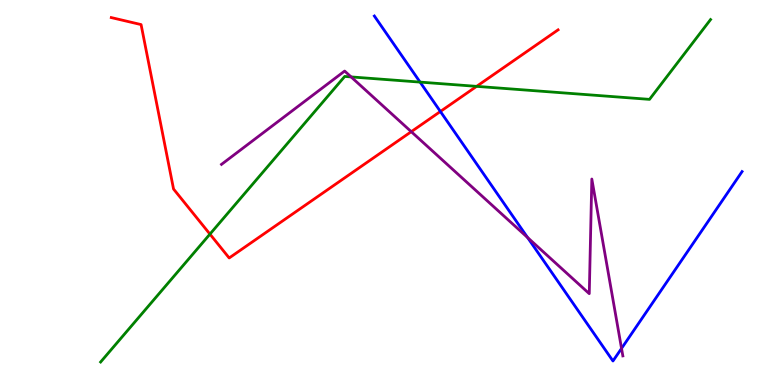[{'lines': ['blue', 'red'], 'intersections': [{'x': 5.68, 'y': 7.1}]}, {'lines': ['green', 'red'], 'intersections': [{'x': 2.71, 'y': 3.92}, {'x': 6.15, 'y': 7.76}]}, {'lines': ['purple', 'red'], 'intersections': [{'x': 5.31, 'y': 6.58}]}, {'lines': ['blue', 'green'], 'intersections': [{'x': 5.42, 'y': 7.87}]}, {'lines': ['blue', 'purple'], 'intersections': [{'x': 6.81, 'y': 3.83}, {'x': 8.02, 'y': 0.95}]}, {'lines': ['green', 'purple'], 'intersections': [{'x': 4.53, 'y': 8.0}]}]